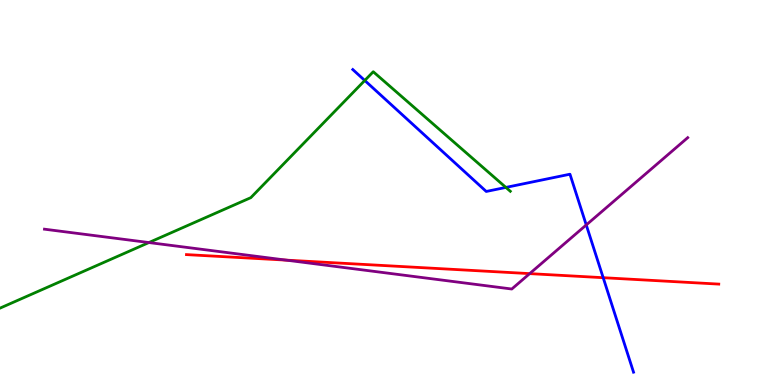[{'lines': ['blue', 'red'], 'intersections': [{'x': 7.78, 'y': 2.79}]}, {'lines': ['green', 'red'], 'intersections': []}, {'lines': ['purple', 'red'], 'intersections': [{'x': 3.69, 'y': 3.24}, {'x': 6.83, 'y': 2.89}]}, {'lines': ['blue', 'green'], 'intersections': [{'x': 4.71, 'y': 7.91}, {'x': 6.53, 'y': 5.13}]}, {'lines': ['blue', 'purple'], 'intersections': [{'x': 7.56, 'y': 4.16}]}, {'lines': ['green', 'purple'], 'intersections': [{'x': 1.92, 'y': 3.7}]}]